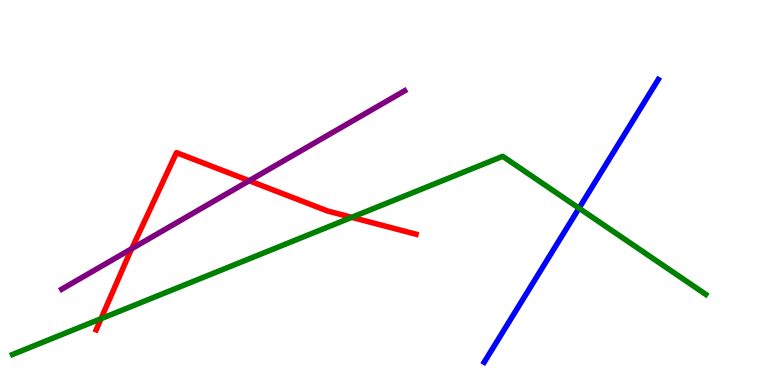[{'lines': ['blue', 'red'], 'intersections': []}, {'lines': ['green', 'red'], 'intersections': [{'x': 1.3, 'y': 1.72}, {'x': 4.54, 'y': 4.35}]}, {'lines': ['purple', 'red'], 'intersections': [{'x': 1.7, 'y': 3.54}, {'x': 3.22, 'y': 5.31}]}, {'lines': ['blue', 'green'], 'intersections': [{'x': 7.47, 'y': 4.59}]}, {'lines': ['blue', 'purple'], 'intersections': []}, {'lines': ['green', 'purple'], 'intersections': []}]